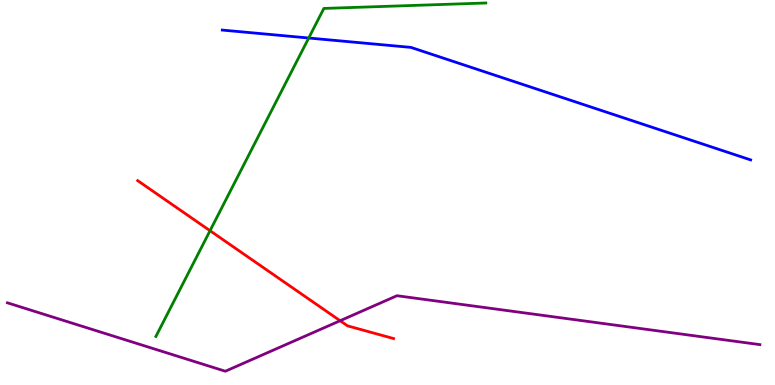[{'lines': ['blue', 'red'], 'intersections': []}, {'lines': ['green', 'red'], 'intersections': [{'x': 2.71, 'y': 4.01}]}, {'lines': ['purple', 'red'], 'intersections': [{'x': 4.39, 'y': 1.67}]}, {'lines': ['blue', 'green'], 'intersections': [{'x': 3.98, 'y': 9.01}]}, {'lines': ['blue', 'purple'], 'intersections': []}, {'lines': ['green', 'purple'], 'intersections': []}]